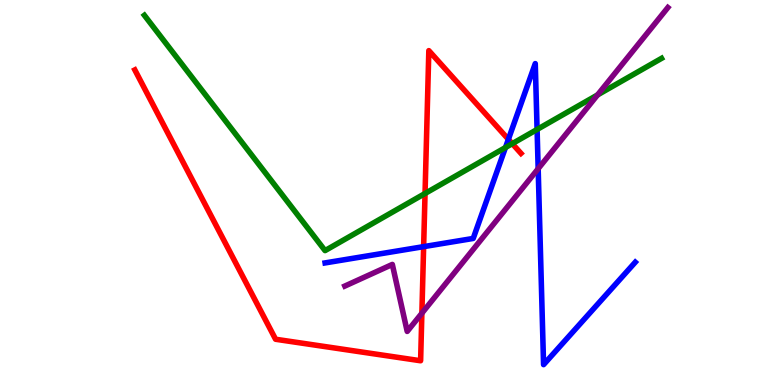[{'lines': ['blue', 'red'], 'intersections': [{'x': 5.47, 'y': 3.59}, {'x': 6.56, 'y': 6.38}]}, {'lines': ['green', 'red'], 'intersections': [{'x': 5.48, 'y': 4.97}, {'x': 6.61, 'y': 6.27}]}, {'lines': ['purple', 'red'], 'intersections': [{'x': 5.44, 'y': 1.86}]}, {'lines': ['blue', 'green'], 'intersections': [{'x': 6.52, 'y': 6.17}, {'x': 6.93, 'y': 6.64}]}, {'lines': ['blue', 'purple'], 'intersections': [{'x': 6.94, 'y': 5.62}]}, {'lines': ['green', 'purple'], 'intersections': [{'x': 7.71, 'y': 7.53}]}]